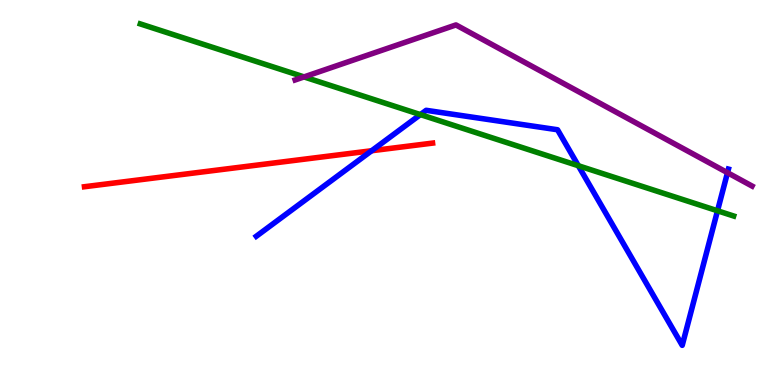[{'lines': ['blue', 'red'], 'intersections': [{'x': 4.8, 'y': 6.08}]}, {'lines': ['green', 'red'], 'intersections': []}, {'lines': ['purple', 'red'], 'intersections': []}, {'lines': ['blue', 'green'], 'intersections': [{'x': 5.42, 'y': 7.02}, {'x': 7.46, 'y': 5.7}, {'x': 9.26, 'y': 4.53}]}, {'lines': ['blue', 'purple'], 'intersections': [{'x': 9.39, 'y': 5.51}]}, {'lines': ['green', 'purple'], 'intersections': [{'x': 3.92, 'y': 8.0}]}]